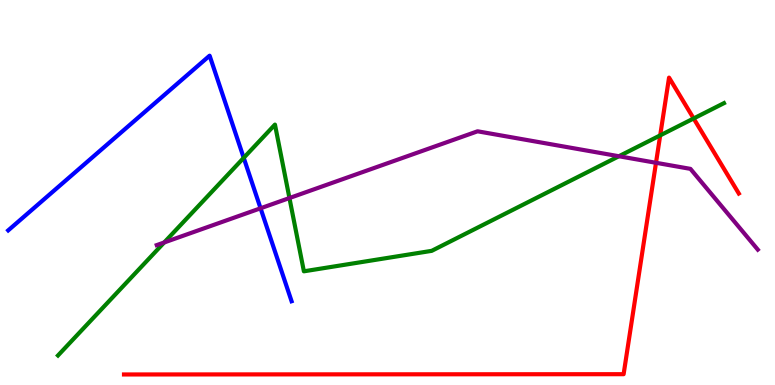[{'lines': ['blue', 'red'], 'intersections': []}, {'lines': ['green', 'red'], 'intersections': [{'x': 8.52, 'y': 6.48}, {'x': 8.95, 'y': 6.92}]}, {'lines': ['purple', 'red'], 'intersections': [{'x': 8.46, 'y': 5.77}]}, {'lines': ['blue', 'green'], 'intersections': [{'x': 3.14, 'y': 5.9}]}, {'lines': ['blue', 'purple'], 'intersections': [{'x': 3.36, 'y': 4.59}]}, {'lines': ['green', 'purple'], 'intersections': [{'x': 2.12, 'y': 3.7}, {'x': 3.73, 'y': 4.86}, {'x': 7.99, 'y': 5.94}]}]